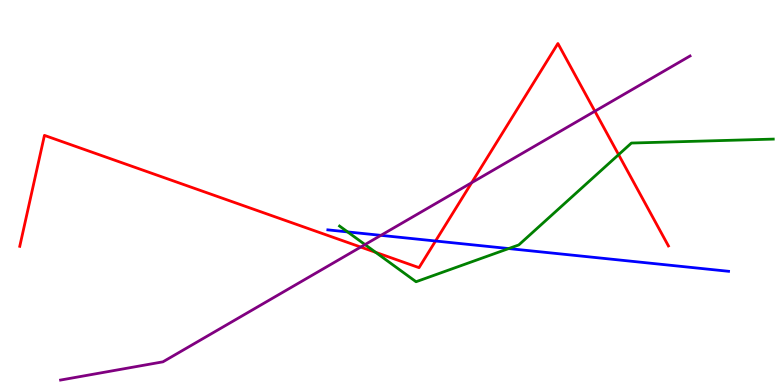[{'lines': ['blue', 'red'], 'intersections': [{'x': 5.62, 'y': 3.74}]}, {'lines': ['green', 'red'], 'intersections': [{'x': 4.85, 'y': 3.45}, {'x': 7.98, 'y': 5.98}]}, {'lines': ['purple', 'red'], 'intersections': [{'x': 4.65, 'y': 3.58}, {'x': 6.09, 'y': 5.25}, {'x': 7.68, 'y': 7.11}]}, {'lines': ['blue', 'green'], 'intersections': [{'x': 4.49, 'y': 3.98}, {'x': 6.56, 'y': 3.54}]}, {'lines': ['blue', 'purple'], 'intersections': [{'x': 4.91, 'y': 3.89}]}, {'lines': ['green', 'purple'], 'intersections': [{'x': 4.71, 'y': 3.65}]}]